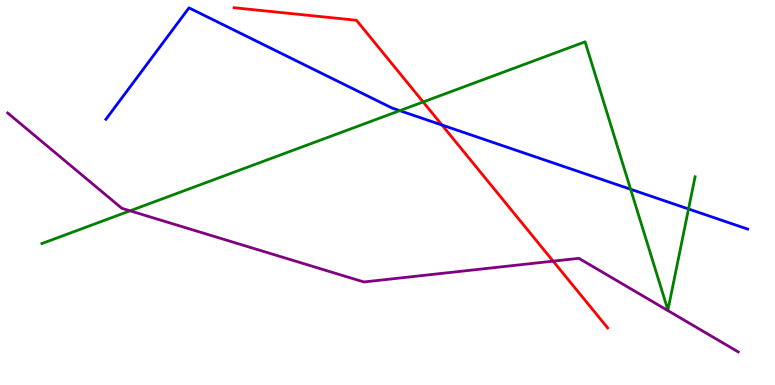[{'lines': ['blue', 'red'], 'intersections': [{'x': 5.7, 'y': 6.75}]}, {'lines': ['green', 'red'], 'intersections': [{'x': 5.46, 'y': 7.35}]}, {'lines': ['purple', 'red'], 'intersections': [{'x': 7.14, 'y': 3.22}]}, {'lines': ['blue', 'green'], 'intersections': [{'x': 5.16, 'y': 7.13}, {'x': 8.14, 'y': 5.08}, {'x': 8.88, 'y': 4.57}]}, {'lines': ['blue', 'purple'], 'intersections': []}, {'lines': ['green', 'purple'], 'intersections': [{'x': 1.68, 'y': 4.52}]}]